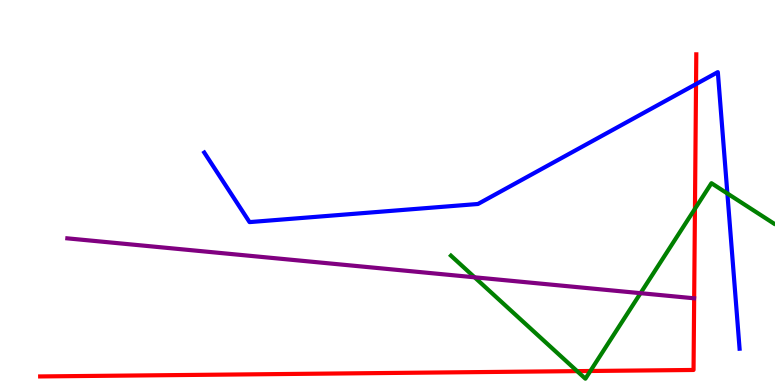[{'lines': ['blue', 'red'], 'intersections': [{'x': 8.98, 'y': 7.82}]}, {'lines': ['green', 'red'], 'intersections': [{'x': 7.45, 'y': 0.361}, {'x': 7.62, 'y': 0.364}, {'x': 8.97, 'y': 4.58}]}, {'lines': ['purple', 'red'], 'intersections': []}, {'lines': ['blue', 'green'], 'intersections': [{'x': 9.39, 'y': 4.97}]}, {'lines': ['blue', 'purple'], 'intersections': []}, {'lines': ['green', 'purple'], 'intersections': [{'x': 6.12, 'y': 2.8}, {'x': 8.27, 'y': 2.39}]}]